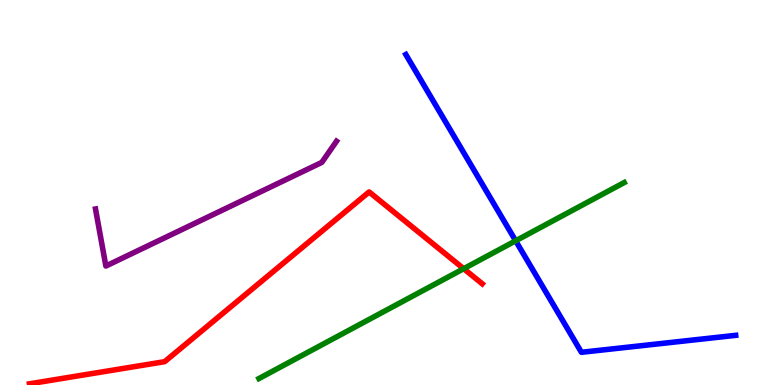[{'lines': ['blue', 'red'], 'intersections': []}, {'lines': ['green', 'red'], 'intersections': [{'x': 5.98, 'y': 3.02}]}, {'lines': ['purple', 'red'], 'intersections': []}, {'lines': ['blue', 'green'], 'intersections': [{'x': 6.65, 'y': 3.75}]}, {'lines': ['blue', 'purple'], 'intersections': []}, {'lines': ['green', 'purple'], 'intersections': []}]